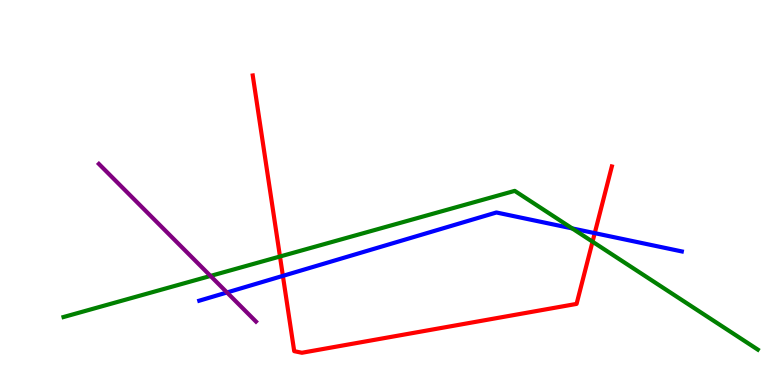[{'lines': ['blue', 'red'], 'intersections': [{'x': 3.65, 'y': 2.83}, {'x': 7.67, 'y': 3.94}]}, {'lines': ['green', 'red'], 'intersections': [{'x': 3.61, 'y': 3.34}, {'x': 7.65, 'y': 3.72}]}, {'lines': ['purple', 'red'], 'intersections': []}, {'lines': ['blue', 'green'], 'intersections': [{'x': 7.38, 'y': 4.07}]}, {'lines': ['blue', 'purple'], 'intersections': [{'x': 2.93, 'y': 2.4}]}, {'lines': ['green', 'purple'], 'intersections': [{'x': 2.72, 'y': 2.83}]}]